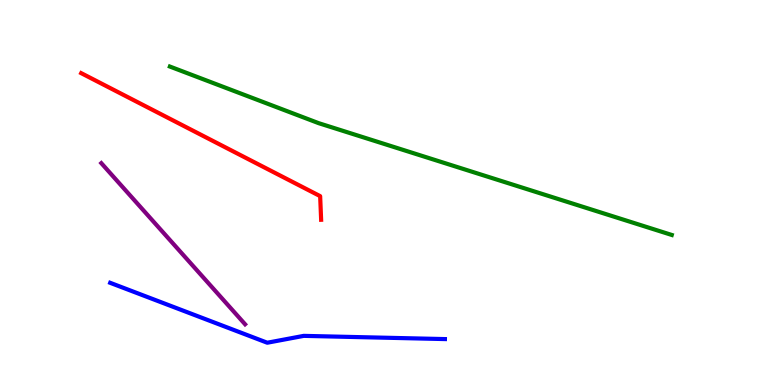[{'lines': ['blue', 'red'], 'intersections': []}, {'lines': ['green', 'red'], 'intersections': []}, {'lines': ['purple', 'red'], 'intersections': []}, {'lines': ['blue', 'green'], 'intersections': []}, {'lines': ['blue', 'purple'], 'intersections': []}, {'lines': ['green', 'purple'], 'intersections': []}]